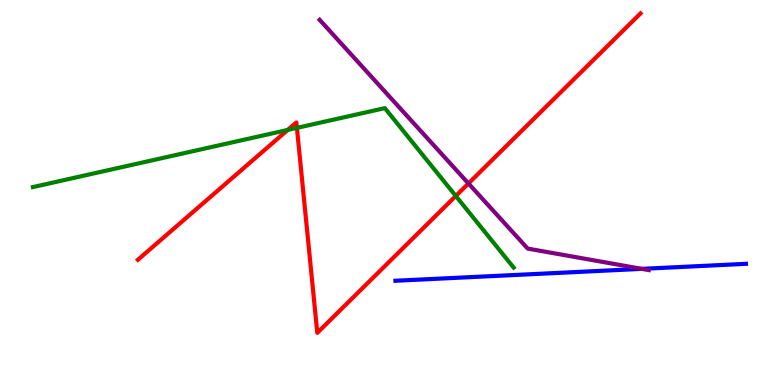[{'lines': ['blue', 'red'], 'intersections': []}, {'lines': ['green', 'red'], 'intersections': [{'x': 3.71, 'y': 6.63}, {'x': 3.83, 'y': 6.68}, {'x': 5.88, 'y': 4.91}]}, {'lines': ['purple', 'red'], 'intersections': [{'x': 6.04, 'y': 5.23}]}, {'lines': ['blue', 'green'], 'intersections': []}, {'lines': ['blue', 'purple'], 'intersections': [{'x': 8.28, 'y': 3.02}]}, {'lines': ['green', 'purple'], 'intersections': []}]